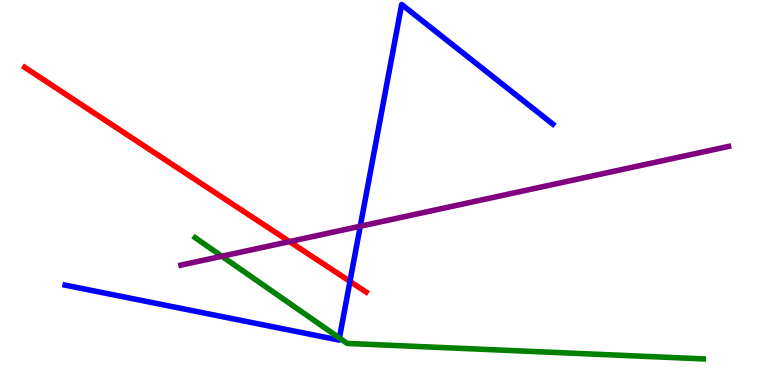[{'lines': ['blue', 'red'], 'intersections': [{'x': 4.52, 'y': 2.69}]}, {'lines': ['green', 'red'], 'intersections': []}, {'lines': ['purple', 'red'], 'intersections': [{'x': 3.74, 'y': 3.72}]}, {'lines': ['blue', 'green'], 'intersections': [{'x': 4.38, 'y': 1.22}]}, {'lines': ['blue', 'purple'], 'intersections': [{'x': 4.65, 'y': 4.12}]}, {'lines': ['green', 'purple'], 'intersections': [{'x': 2.86, 'y': 3.34}]}]